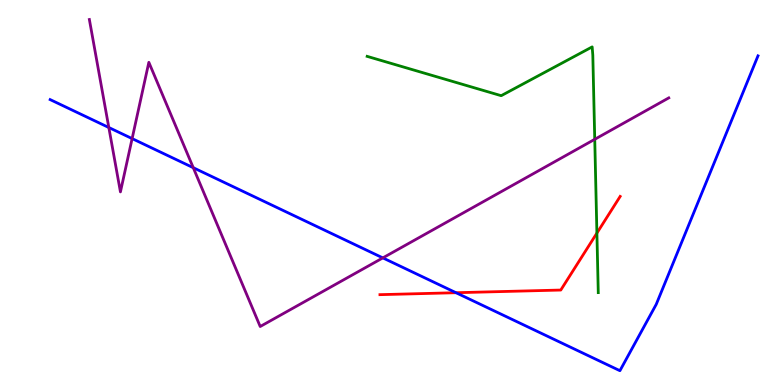[{'lines': ['blue', 'red'], 'intersections': [{'x': 5.88, 'y': 2.4}]}, {'lines': ['green', 'red'], 'intersections': [{'x': 7.7, 'y': 3.95}]}, {'lines': ['purple', 'red'], 'intersections': []}, {'lines': ['blue', 'green'], 'intersections': []}, {'lines': ['blue', 'purple'], 'intersections': [{'x': 1.4, 'y': 6.69}, {'x': 1.7, 'y': 6.4}, {'x': 2.49, 'y': 5.64}, {'x': 4.94, 'y': 3.3}]}, {'lines': ['green', 'purple'], 'intersections': [{'x': 7.67, 'y': 6.38}]}]